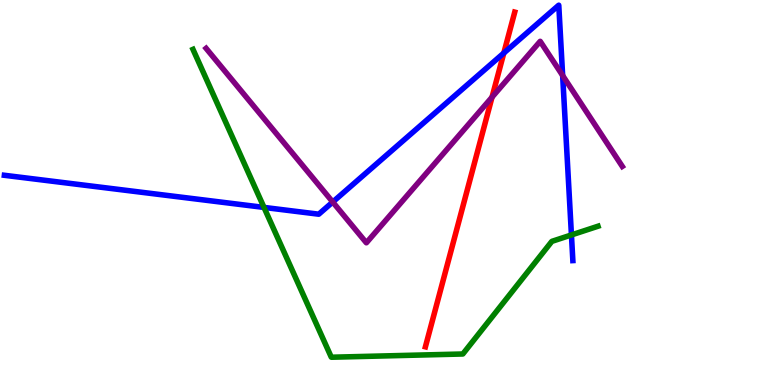[{'lines': ['blue', 'red'], 'intersections': [{'x': 6.5, 'y': 8.62}]}, {'lines': ['green', 'red'], 'intersections': []}, {'lines': ['purple', 'red'], 'intersections': [{'x': 6.35, 'y': 7.48}]}, {'lines': ['blue', 'green'], 'intersections': [{'x': 3.41, 'y': 4.61}, {'x': 7.37, 'y': 3.9}]}, {'lines': ['blue', 'purple'], 'intersections': [{'x': 4.29, 'y': 4.75}, {'x': 7.26, 'y': 8.04}]}, {'lines': ['green', 'purple'], 'intersections': []}]